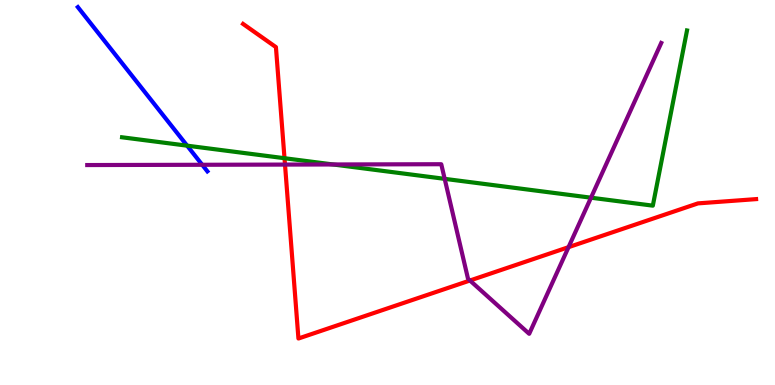[{'lines': ['blue', 'red'], 'intersections': []}, {'lines': ['green', 'red'], 'intersections': [{'x': 3.67, 'y': 5.89}]}, {'lines': ['purple', 'red'], 'intersections': [{'x': 3.68, 'y': 5.73}, {'x': 6.06, 'y': 2.71}, {'x': 7.34, 'y': 3.58}]}, {'lines': ['blue', 'green'], 'intersections': [{'x': 2.41, 'y': 6.22}]}, {'lines': ['blue', 'purple'], 'intersections': [{'x': 2.61, 'y': 5.72}]}, {'lines': ['green', 'purple'], 'intersections': [{'x': 4.3, 'y': 5.73}, {'x': 5.74, 'y': 5.35}, {'x': 7.63, 'y': 4.87}]}]